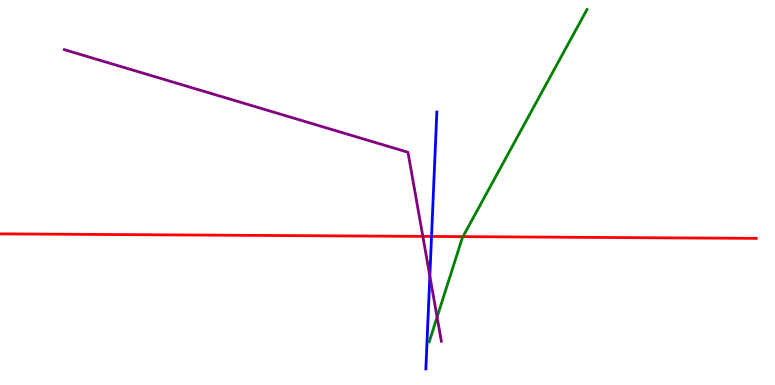[{'lines': ['blue', 'red'], 'intersections': [{'x': 5.57, 'y': 3.86}]}, {'lines': ['green', 'red'], 'intersections': [{'x': 5.97, 'y': 3.85}]}, {'lines': ['purple', 'red'], 'intersections': [{'x': 5.46, 'y': 3.86}]}, {'lines': ['blue', 'green'], 'intersections': []}, {'lines': ['blue', 'purple'], 'intersections': [{'x': 5.55, 'y': 2.83}]}, {'lines': ['green', 'purple'], 'intersections': [{'x': 5.64, 'y': 1.76}]}]